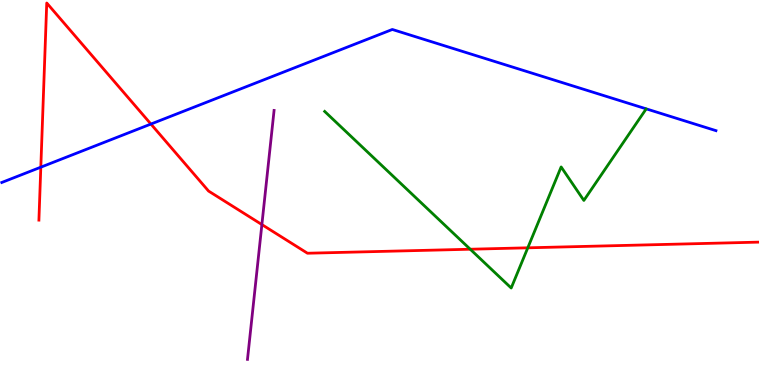[{'lines': ['blue', 'red'], 'intersections': [{'x': 0.527, 'y': 5.66}, {'x': 1.95, 'y': 6.78}]}, {'lines': ['green', 'red'], 'intersections': [{'x': 6.07, 'y': 3.53}, {'x': 6.81, 'y': 3.56}]}, {'lines': ['purple', 'red'], 'intersections': [{'x': 3.38, 'y': 4.17}]}, {'lines': ['blue', 'green'], 'intersections': []}, {'lines': ['blue', 'purple'], 'intersections': []}, {'lines': ['green', 'purple'], 'intersections': []}]